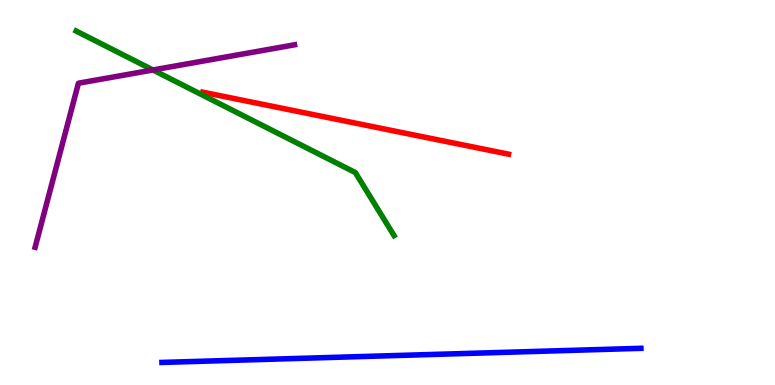[{'lines': ['blue', 'red'], 'intersections': []}, {'lines': ['green', 'red'], 'intersections': []}, {'lines': ['purple', 'red'], 'intersections': []}, {'lines': ['blue', 'green'], 'intersections': []}, {'lines': ['blue', 'purple'], 'intersections': []}, {'lines': ['green', 'purple'], 'intersections': [{'x': 1.97, 'y': 8.18}]}]